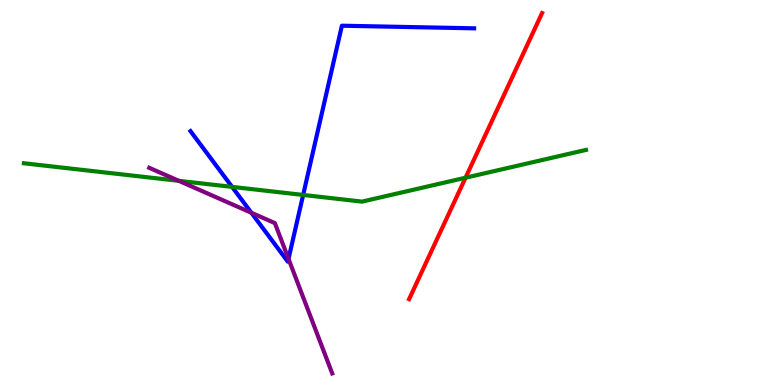[{'lines': ['blue', 'red'], 'intersections': []}, {'lines': ['green', 'red'], 'intersections': [{'x': 6.01, 'y': 5.38}]}, {'lines': ['purple', 'red'], 'intersections': []}, {'lines': ['blue', 'green'], 'intersections': [{'x': 2.99, 'y': 5.15}, {'x': 3.91, 'y': 4.94}]}, {'lines': ['blue', 'purple'], 'intersections': [{'x': 3.24, 'y': 4.47}, {'x': 3.72, 'y': 3.28}]}, {'lines': ['green', 'purple'], 'intersections': [{'x': 2.31, 'y': 5.3}]}]